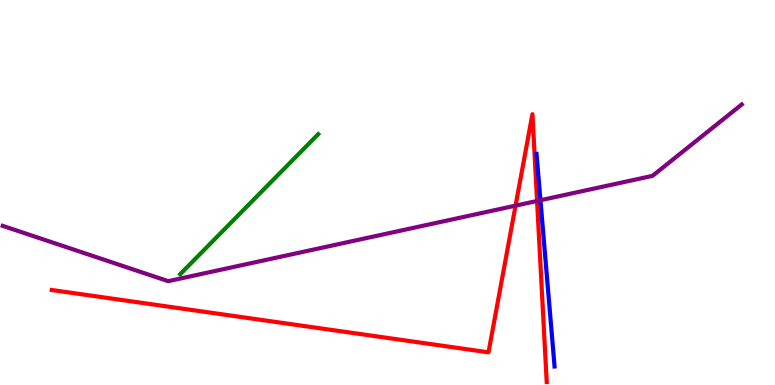[{'lines': ['blue', 'red'], 'intersections': []}, {'lines': ['green', 'red'], 'intersections': []}, {'lines': ['purple', 'red'], 'intersections': [{'x': 6.65, 'y': 4.66}, {'x': 6.93, 'y': 4.78}]}, {'lines': ['blue', 'green'], 'intersections': []}, {'lines': ['blue', 'purple'], 'intersections': [{'x': 6.97, 'y': 4.8}]}, {'lines': ['green', 'purple'], 'intersections': []}]